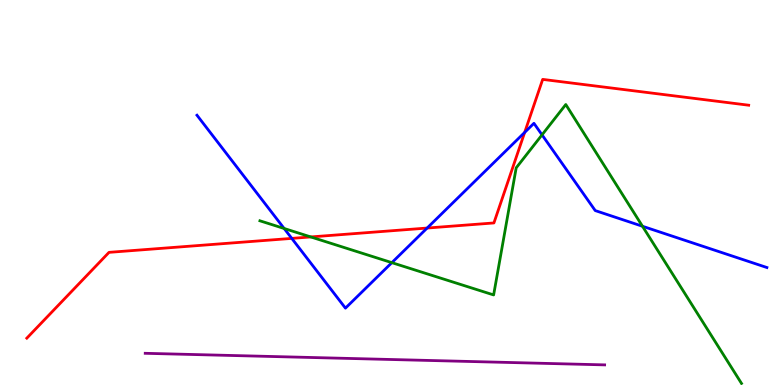[{'lines': ['blue', 'red'], 'intersections': [{'x': 3.76, 'y': 3.81}, {'x': 5.51, 'y': 4.08}, {'x': 6.77, 'y': 6.56}]}, {'lines': ['green', 'red'], 'intersections': [{'x': 4.01, 'y': 3.85}]}, {'lines': ['purple', 'red'], 'intersections': []}, {'lines': ['blue', 'green'], 'intersections': [{'x': 3.67, 'y': 4.07}, {'x': 5.06, 'y': 3.18}, {'x': 6.99, 'y': 6.5}, {'x': 8.29, 'y': 4.12}]}, {'lines': ['blue', 'purple'], 'intersections': []}, {'lines': ['green', 'purple'], 'intersections': []}]